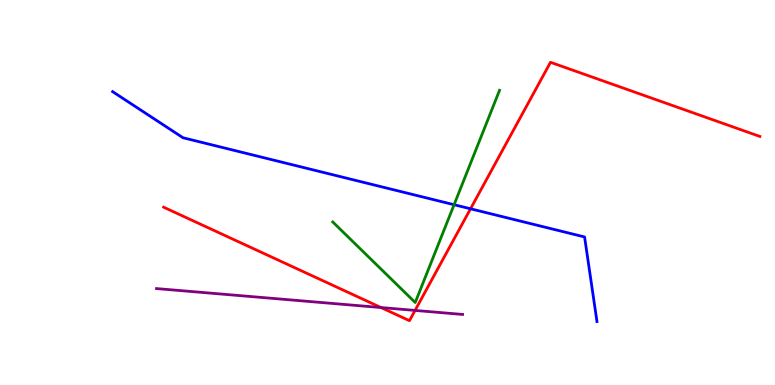[{'lines': ['blue', 'red'], 'intersections': [{'x': 6.07, 'y': 4.58}]}, {'lines': ['green', 'red'], 'intersections': []}, {'lines': ['purple', 'red'], 'intersections': [{'x': 4.92, 'y': 2.01}, {'x': 5.36, 'y': 1.94}]}, {'lines': ['blue', 'green'], 'intersections': [{'x': 5.86, 'y': 4.68}]}, {'lines': ['blue', 'purple'], 'intersections': []}, {'lines': ['green', 'purple'], 'intersections': []}]